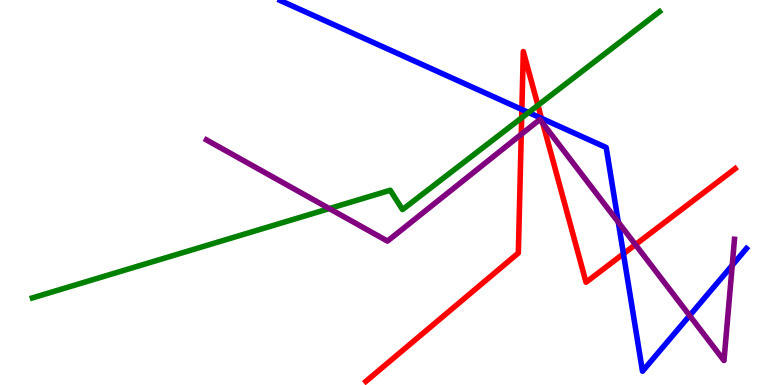[{'lines': ['blue', 'red'], 'intersections': [{'x': 6.73, 'y': 7.16}, {'x': 6.99, 'y': 6.93}, {'x': 8.04, 'y': 3.41}]}, {'lines': ['green', 'red'], 'intersections': [{'x': 6.73, 'y': 6.94}, {'x': 6.94, 'y': 7.26}]}, {'lines': ['purple', 'red'], 'intersections': [{'x': 6.73, 'y': 6.51}, {'x': 7.0, 'y': 6.79}, {'x': 8.2, 'y': 3.65}]}, {'lines': ['blue', 'green'], 'intersections': [{'x': 6.82, 'y': 7.08}]}, {'lines': ['blue', 'purple'], 'intersections': [{'x': 7.98, 'y': 4.23}, {'x': 8.9, 'y': 1.8}, {'x': 9.45, 'y': 3.11}]}, {'lines': ['green', 'purple'], 'intersections': [{'x': 4.25, 'y': 4.58}]}]